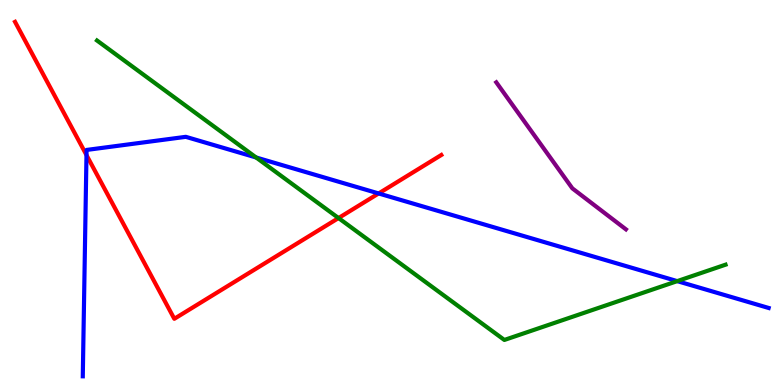[{'lines': ['blue', 'red'], 'intersections': [{'x': 1.12, 'y': 5.97}, {'x': 4.89, 'y': 4.98}]}, {'lines': ['green', 'red'], 'intersections': [{'x': 4.37, 'y': 4.34}]}, {'lines': ['purple', 'red'], 'intersections': []}, {'lines': ['blue', 'green'], 'intersections': [{'x': 3.31, 'y': 5.91}, {'x': 8.74, 'y': 2.7}]}, {'lines': ['blue', 'purple'], 'intersections': []}, {'lines': ['green', 'purple'], 'intersections': []}]